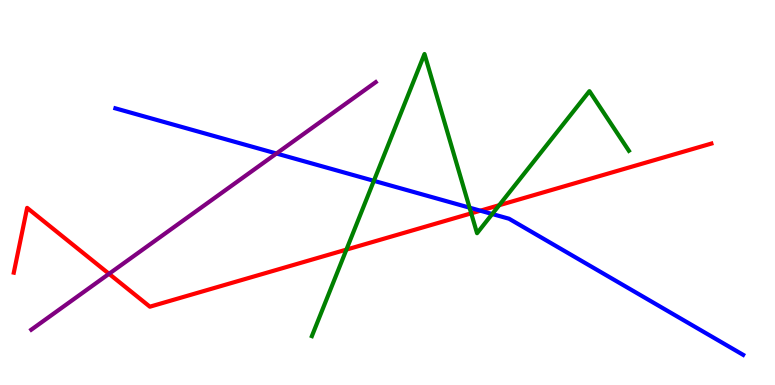[{'lines': ['blue', 'red'], 'intersections': [{'x': 6.2, 'y': 4.53}]}, {'lines': ['green', 'red'], 'intersections': [{'x': 4.47, 'y': 3.52}, {'x': 6.08, 'y': 4.46}, {'x': 6.44, 'y': 4.67}]}, {'lines': ['purple', 'red'], 'intersections': [{'x': 1.41, 'y': 2.89}]}, {'lines': ['blue', 'green'], 'intersections': [{'x': 4.82, 'y': 5.3}, {'x': 6.06, 'y': 4.61}, {'x': 6.35, 'y': 4.44}]}, {'lines': ['blue', 'purple'], 'intersections': [{'x': 3.57, 'y': 6.01}]}, {'lines': ['green', 'purple'], 'intersections': []}]